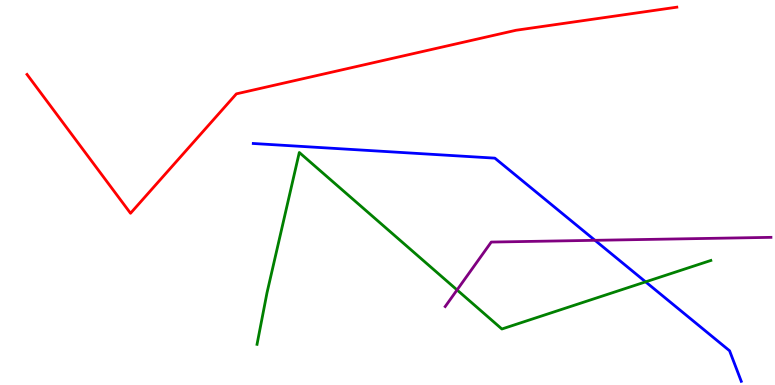[{'lines': ['blue', 'red'], 'intersections': []}, {'lines': ['green', 'red'], 'intersections': []}, {'lines': ['purple', 'red'], 'intersections': []}, {'lines': ['blue', 'green'], 'intersections': [{'x': 8.33, 'y': 2.68}]}, {'lines': ['blue', 'purple'], 'intersections': [{'x': 7.68, 'y': 3.76}]}, {'lines': ['green', 'purple'], 'intersections': [{'x': 5.9, 'y': 2.47}]}]